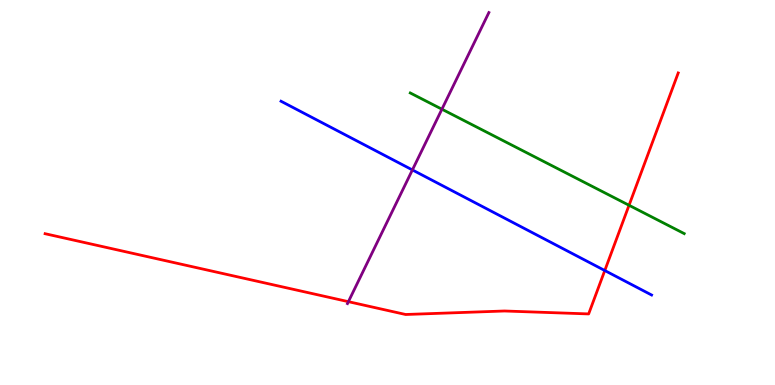[{'lines': ['blue', 'red'], 'intersections': [{'x': 7.8, 'y': 2.97}]}, {'lines': ['green', 'red'], 'intersections': [{'x': 8.12, 'y': 4.67}]}, {'lines': ['purple', 'red'], 'intersections': [{'x': 4.5, 'y': 2.16}]}, {'lines': ['blue', 'green'], 'intersections': []}, {'lines': ['blue', 'purple'], 'intersections': [{'x': 5.32, 'y': 5.59}]}, {'lines': ['green', 'purple'], 'intersections': [{'x': 5.7, 'y': 7.16}]}]